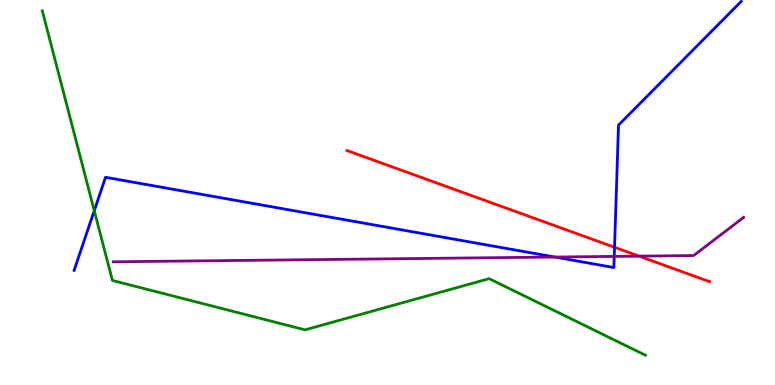[{'lines': ['blue', 'red'], 'intersections': [{'x': 7.93, 'y': 3.58}]}, {'lines': ['green', 'red'], 'intersections': []}, {'lines': ['purple', 'red'], 'intersections': [{'x': 8.25, 'y': 3.35}]}, {'lines': ['blue', 'green'], 'intersections': [{'x': 1.22, 'y': 4.53}]}, {'lines': ['blue', 'purple'], 'intersections': [{'x': 7.16, 'y': 3.32}, {'x': 7.93, 'y': 3.34}]}, {'lines': ['green', 'purple'], 'intersections': []}]